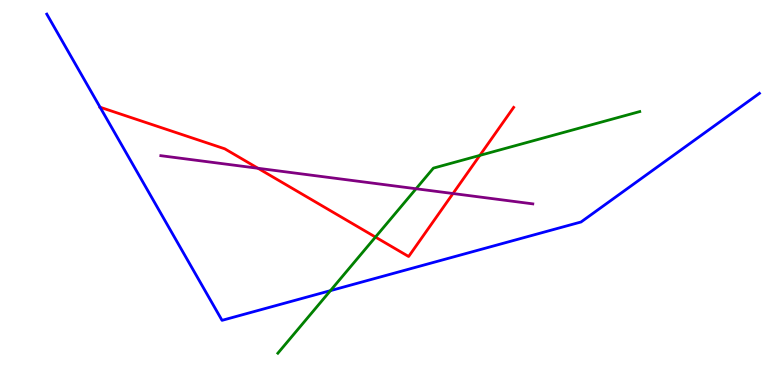[{'lines': ['blue', 'red'], 'intersections': [{'x': 1.29, 'y': 7.22}]}, {'lines': ['green', 'red'], 'intersections': [{'x': 4.84, 'y': 3.84}, {'x': 6.19, 'y': 5.96}]}, {'lines': ['purple', 'red'], 'intersections': [{'x': 3.33, 'y': 5.63}, {'x': 5.84, 'y': 4.97}]}, {'lines': ['blue', 'green'], 'intersections': [{'x': 4.26, 'y': 2.45}]}, {'lines': ['blue', 'purple'], 'intersections': []}, {'lines': ['green', 'purple'], 'intersections': [{'x': 5.37, 'y': 5.1}]}]